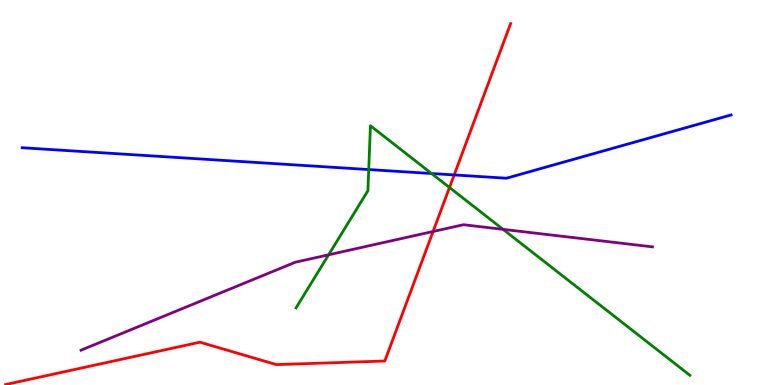[{'lines': ['blue', 'red'], 'intersections': [{'x': 5.86, 'y': 5.46}]}, {'lines': ['green', 'red'], 'intersections': [{'x': 5.8, 'y': 5.13}]}, {'lines': ['purple', 'red'], 'intersections': [{'x': 5.59, 'y': 3.99}]}, {'lines': ['blue', 'green'], 'intersections': [{'x': 4.76, 'y': 5.6}, {'x': 5.57, 'y': 5.49}]}, {'lines': ['blue', 'purple'], 'intersections': []}, {'lines': ['green', 'purple'], 'intersections': [{'x': 4.24, 'y': 3.38}, {'x': 6.49, 'y': 4.04}]}]